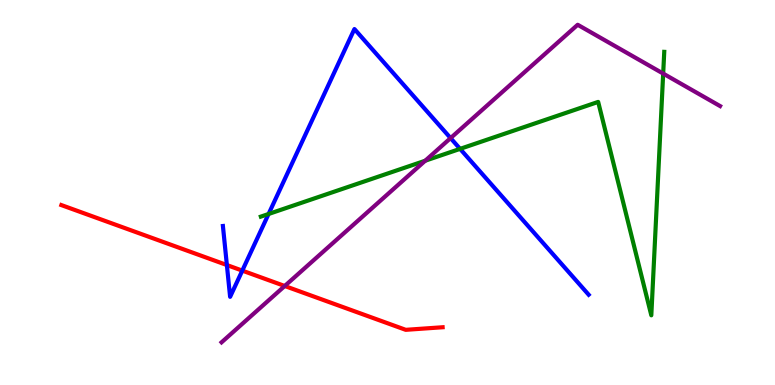[{'lines': ['blue', 'red'], 'intersections': [{'x': 2.93, 'y': 3.12}, {'x': 3.13, 'y': 2.97}]}, {'lines': ['green', 'red'], 'intersections': []}, {'lines': ['purple', 'red'], 'intersections': [{'x': 3.67, 'y': 2.57}]}, {'lines': ['blue', 'green'], 'intersections': [{'x': 3.47, 'y': 4.44}, {'x': 5.94, 'y': 6.13}]}, {'lines': ['blue', 'purple'], 'intersections': [{'x': 5.81, 'y': 6.41}]}, {'lines': ['green', 'purple'], 'intersections': [{'x': 5.49, 'y': 5.83}, {'x': 8.56, 'y': 8.09}]}]